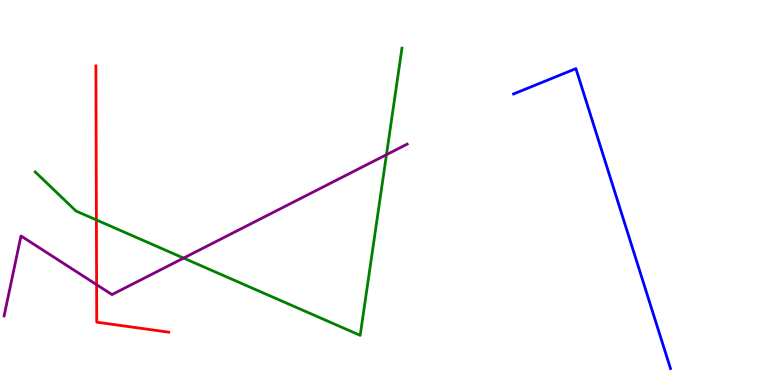[{'lines': ['blue', 'red'], 'intersections': []}, {'lines': ['green', 'red'], 'intersections': [{'x': 1.24, 'y': 4.29}]}, {'lines': ['purple', 'red'], 'intersections': [{'x': 1.25, 'y': 2.61}]}, {'lines': ['blue', 'green'], 'intersections': []}, {'lines': ['blue', 'purple'], 'intersections': []}, {'lines': ['green', 'purple'], 'intersections': [{'x': 2.37, 'y': 3.3}, {'x': 4.99, 'y': 5.98}]}]